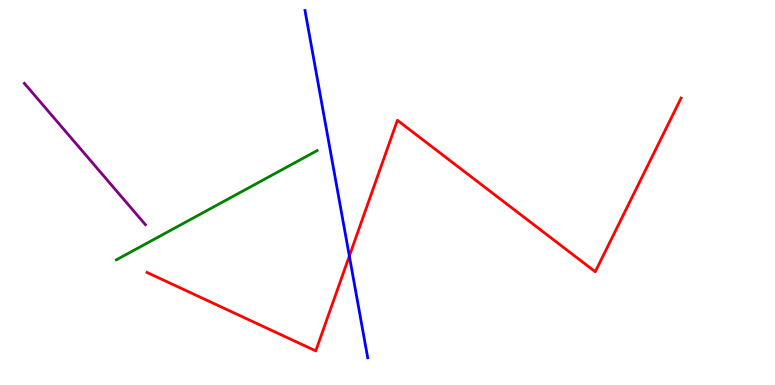[{'lines': ['blue', 'red'], 'intersections': [{'x': 4.51, 'y': 3.35}]}, {'lines': ['green', 'red'], 'intersections': []}, {'lines': ['purple', 'red'], 'intersections': []}, {'lines': ['blue', 'green'], 'intersections': []}, {'lines': ['blue', 'purple'], 'intersections': []}, {'lines': ['green', 'purple'], 'intersections': []}]